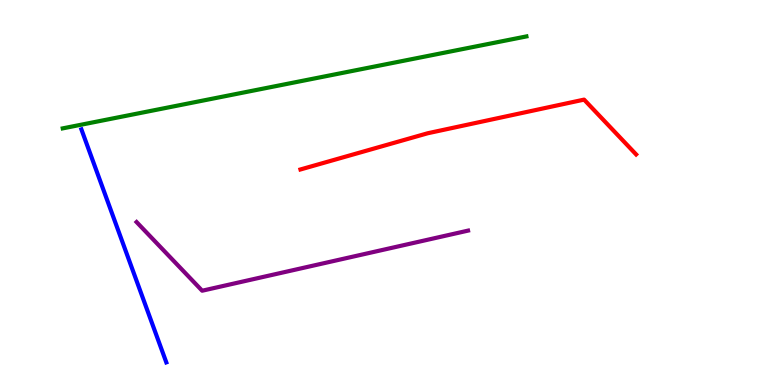[{'lines': ['blue', 'red'], 'intersections': []}, {'lines': ['green', 'red'], 'intersections': []}, {'lines': ['purple', 'red'], 'intersections': []}, {'lines': ['blue', 'green'], 'intersections': []}, {'lines': ['blue', 'purple'], 'intersections': []}, {'lines': ['green', 'purple'], 'intersections': []}]